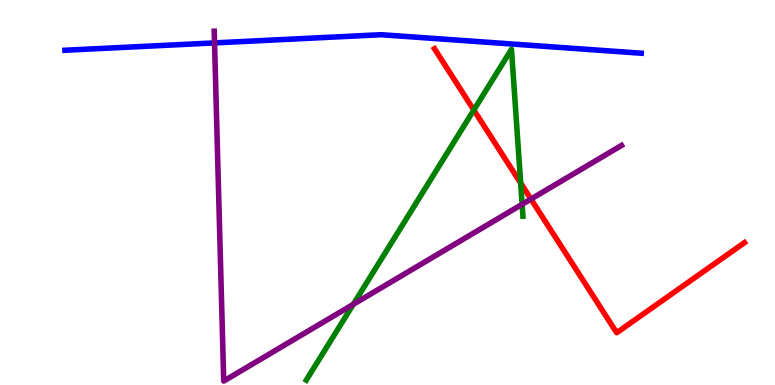[{'lines': ['blue', 'red'], 'intersections': []}, {'lines': ['green', 'red'], 'intersections': [{'x': 6.11, 'y': 7.14}, {'x': 6.72, 'y': 5.25}]}, {'lines': ['purple', 'red'], 'intersections': [{'x': 6.85, 'y': 4.83}]}, {'lines': ['blue', 'green'], 'intersections': []}, {'lines': ['blue', 'purple'], 'intersections': [{'x': 2.77, 'y': 8.89}]}, {'lines': ['green', 'purple'], 'intersections': [{'x': 4.56, 'y': 2.1}, {'x': 6.74, 'y': 4.69}]}]